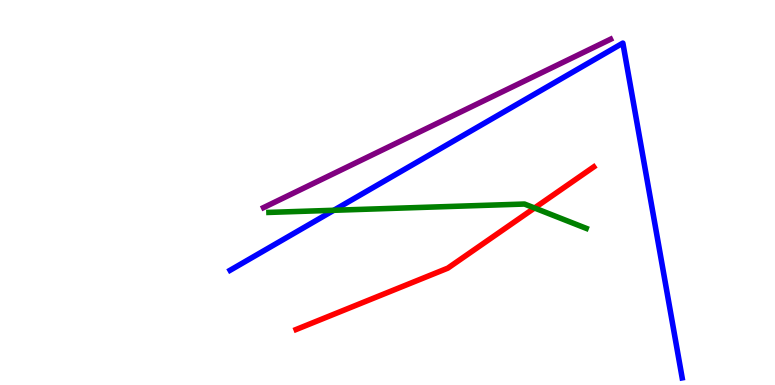[{'lines': ['blue', 'red'], 'intersections': []}, {'lines': ['green', 'red'], 'intersections': [{'x': 6.9, 'y': 4.6}]}, {'lines': ['purple', 'red'], 'intersections': []}, {'lines': ['blue', 'green'], 'intersections': [{'x': 4.31, 'y': 4.54}]}, {'lines': ['blue', 'purple'], 'intersections': []}, {'lines': ['green', 'purple'], 'intersections': []}]